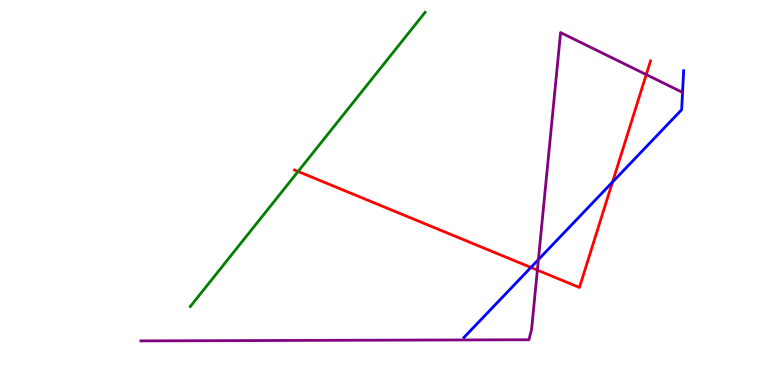[{'lines': ['blue', 'red'], 'intersections': [{'x': 6.85, 'y': 3.05}, {'x': 7.9, 'y': 5.27}]}, {'lines': ['green', 'red'], 'intersections': [{'x': 3.85, 'y': 5.55}]}, {'lines': ['purple', 'red'], 'intersections': [{'x': 6.93, 'y': 2.98}, {'x': 8.34, 'y': 8.06}]}, {'lines': ['blue', 'green'], 'intersections': []}, {'lines': ['blue', 'purple'], 'intersections': [{'x': 6.95, 'y': 3.26}]}, {'lines': ['green', 'purple'], 'intersections': []}]